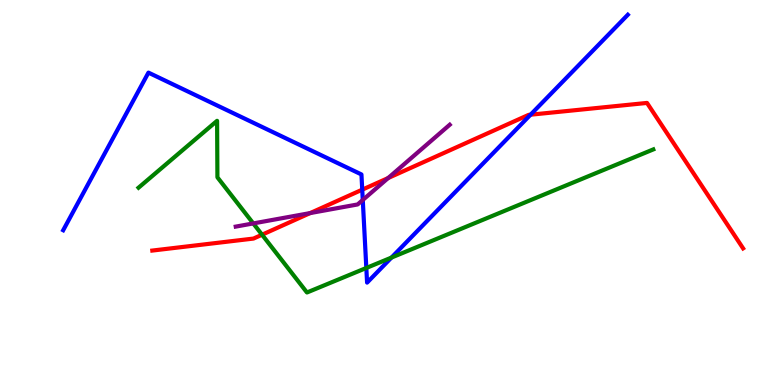[{'lines': ['blue', 'red'], 'intersections': [{'x': 4.67, 'y': 5.07}, {'x': 6.85, 'y': 7.02}]}, {'lines': ['green', 'red'], 'intersections': [{'x': 3.38, 'y': 3.9}]}, {'lines': ['purple', 'red'], 'intersections': [{'x': 4.0, 'y': 4.47}, {'x': 5.01, 'y': 5.38}]}, {'lines': ['blue', 'green'], 'intersections': [{'x': 4.73, 'y': 3.04}, {'x': 5.05, 'y': 3.31}]}, {'lines': ['blue', 'purple'], 'intersections': [{'x': 4.68, 'y': 4.81}]}, {'lines': ['green', 'purple'], 'intersections': [{'x': 3.27, 'y': 4.2}]}]